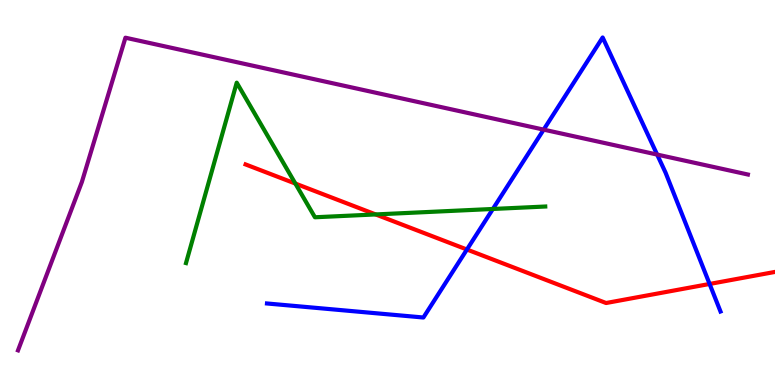[{'lines': ['blue', 'red'], 'intersections': [{'x': 6.02, 'y': 3.52}, {'x': 9.16, 'y': 2.62}]}, {'lines': ['green', 'red'], 'intersections': [{'x': 3.81, 'y': 5.23}, {'x': 4.85, 'y': 4.43}]}, {'lines': ['purple', 'red'], 'intersections': []}, {'lines': ['blue', 'green'], 'intersections': [{'x': 6.36, 'y': 4.57}]}, {'lines': ['blue', 'purple'], 'intersections': [{'x': 7.02, 'y': 6.63}, {'x': 8.48, 'y': 5.99}]}, {'lines': ['green', 'purple'], 'intersections': []}]